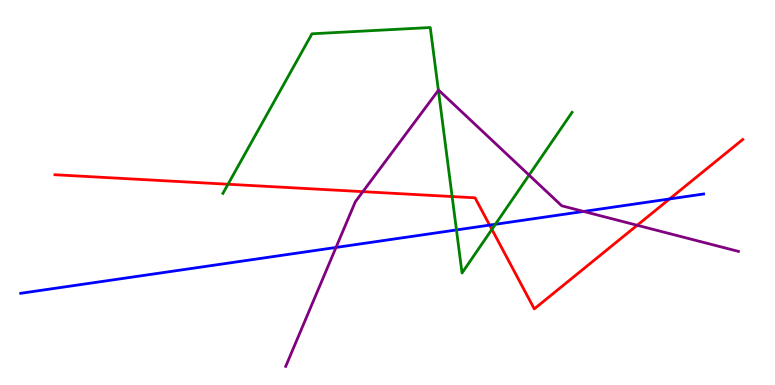[{'lines': ['blue', 'red'], 'intersections': [{'x': 6.32, 'y': 4.15}, {'x': 8.64, 'y': 4.83}]}, {'lines': ['green', 'red'], 'intersections': [{'x': 2.94, 'y': 5.21}, {'x': 5.83, 'y': 4.89}, {'x': 6.35, 'y': 4.04}]}, {'lines': ['purple', 'red'], 'intersections': [{'x': 4.68, 'y': 5.02}, {'x': 8.22, 'y': 4.15}]}, {'lines': ['blue', 'green'], 'intersections': [{'x': 5.89, 'y': 4.03}, {'x': 6.39, 'y': 4.17}]}, {'lines': ['blue', 'purple'], 'intersections': [{'x': 4.34, 'y': 3.57}, {'x': 7.53, 'y': 4.51}]}, {'lines': ['green', 'purple'], 'intersections': [{'x': 5.66, 'y': 7.65}, {'x': 6.83, 'y': 5.45}]}]